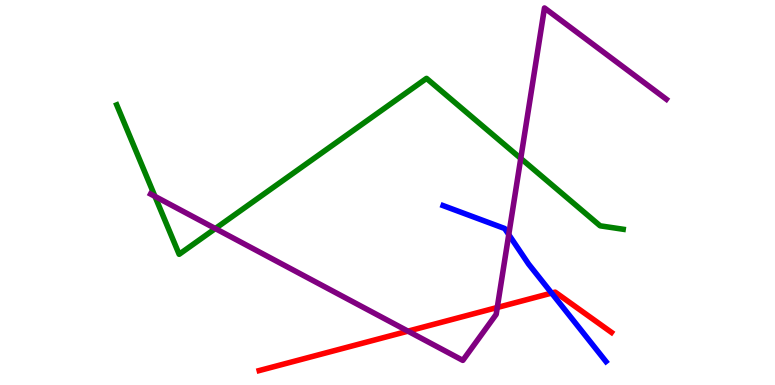[{'lines': ['blue', 'red'], 'intersections': [{'x': 7.12, 'y': 2.39}]}, {'lines': ['green', 'red'], 'intersections': []}, {'lines': ['purple', 'red'], 'intersections': [{'x': 5.26, 'y': 1.4}, {'x': 6.42, 'y': 2.01}]}, {'lines': ['blue', 'green'], 'intersections': []}, {'lines': ['blue', 'purple'], 'intersections': [{'x': 6.56, 'y': 3.91}]}, {'lines': ['green', 'purple'], 'intersections': [{'x': 2.0, 'y': 4.9}, {'x': 2.78, 'y': 4.06}, {'x': 6.72, 'y': 5.89}]}]